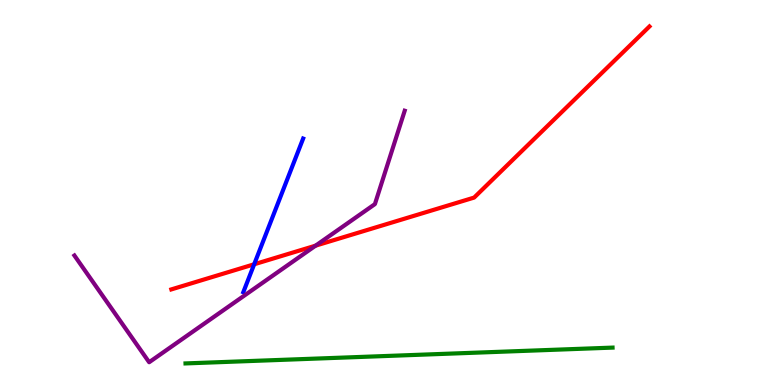[{'lines': ['blue', 'red'], 'intersections': [{'x': 3.28, 'y': 3.14}]}, {'lines': ['green', 'red'], 'intersections': []}, {'lines': ['purple', 'red'], 'intersections': [{'x': 4.07, 'y': 3.62}]}, {'lines': ['blue', 'green'], 'intersections': []}, {'lines': ['blue', 'purple'], 'intersections': []}, {'lines': ['green', 'purple'], 'intersections': []}]